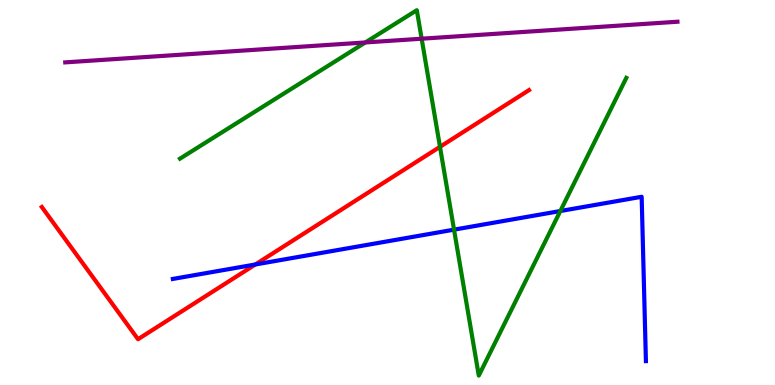[{'lines': ['blue', 'red'], 'intersections': [{'x': 3.29, 'y': 3.13}]}, {'lines': ['green', 'red'], 'intersections': [{'x': 5.68, 'y': 6.19}]}, {'lines': ['purple', 'red'], 'intersections': []}, {'lines': ['blue', 'green'], 'intersections': [{'x': 5.86, 'y': 4.03}, {'x': 7.23, 'y': 4.52}]}, {'lines': ['blue', 'purple'], 'intersections': []}, {'lines': ['green', 'purple'], 'intersections': [{'x': 4.71, 'y': 8.9}, {'x': 5.44, 'y': 8.99}]}]